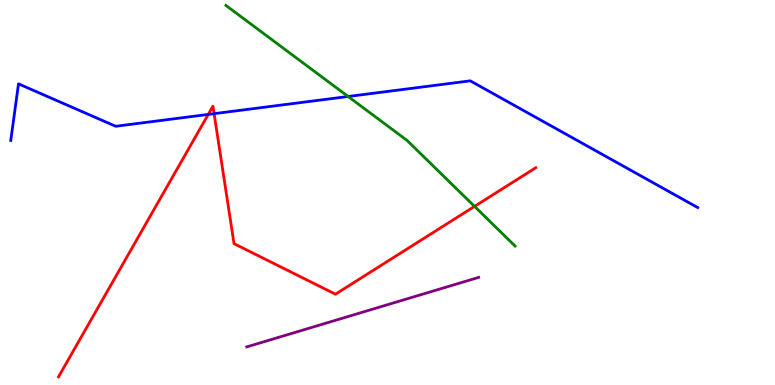[{'lines': ['blue', 'red'], 'intersections': [{'x': 2.69, 'y': 7.03}, {'x': 2.76, 'y': 7.05}]}, {'lines': ['green', 'red'], 'intersections': [{'x': 6.12, 'y': 4.64}]}, {'lines': ['purple', 'red'], 'intersections': []}, {'lines': ['blue', 'green'], 'intersections': [{'x': 4.49, 'y': 7.49}]}, {'lines': ['blue', 'purple'], 'intersections': []}, {'lines': ['green', 'purple'], 'intersections': []}]